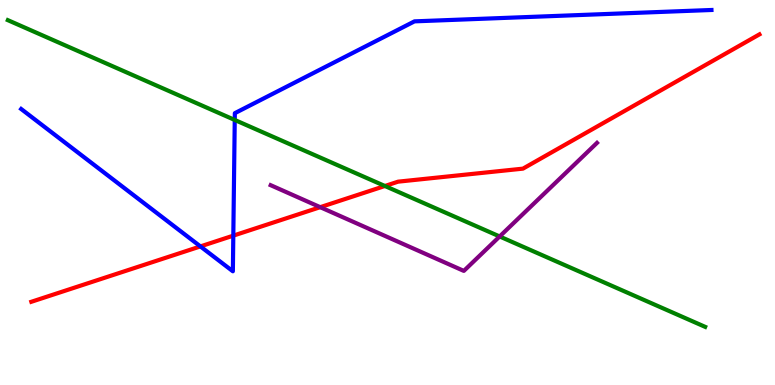[{'lines': ['blue', 'red'], 'intersections': [{'x': 2.59, 'y': 3.6}, {'x': 3.01, 'y': 3.88}]}, {'lines': ['green', 'red'], 'intersections': [{'x': 4.97, 'y': 5.17}]}, {'lines': ['purple', 'red'], 'intersections': [{'x': 4.13, 'y': 4.62}]}, {'lines': ['blue', 'green'], 'intersections': [{'x': 3.03, 'y': 6.88}]}, {'lines': ['blue', 'purple'], 'intersections': []}, {'lines': ['green', 'purple'], 'intersections': [{'x': 6.45, 'y': 3.86}]}]